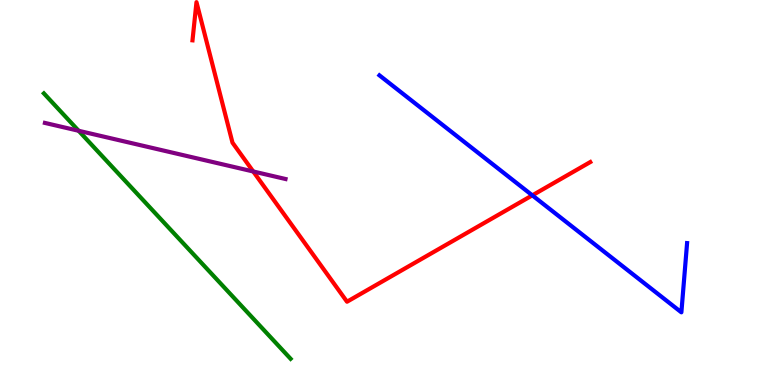[{'lines': ['blue', 'red'], 'intersections': [{'x': 6.87, 'y': 4.93}]}, {'lines': ['green', 'red'], 'intersections': []}, {'lines': ['purple', 'red'], 'intersections': [{'x': 3.27, 'y': 5.55}]}, {'lines': ['blue', 'green'], 'intersections': []}, {'lines': ['blue', 'purple'], 'intersections': []}, {'lines': ['green', 'purple'], 'intersections': [{'x': 1.01, 'y': 6.6}]}]